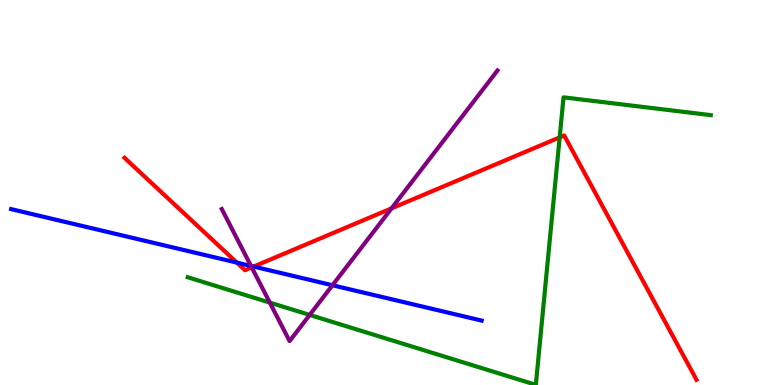[{'lines': ['blue', 'red'], 'intersections': [{'x': 3.06, 'y': 3.18}, {'x': 3.27, 'y': 3.08}]}, {'lines': ['green', 'red'], 'intersections': [{'x': 7.22, 'y': 6.43}]}, {'lines': ['purple', 'red'], 'intersections': [{'x': 3.25, 'y': 3.06}, {'x': 5.05, 'y': 4.59}]}, {'lines': ['blue', 'green'], 'intersections': []}, {'lines': ['blue', 'purple'], 'intersections': [{'x': 3.24, 'y': 3.09}, {'x': 4.29, 'y': 2.59}]}, {'lines': ['green', 'purple'], 'intersections': [{'x': 3.48, 'y': 2.14}, {'x': 4.0, 'y': 1.82}]}]